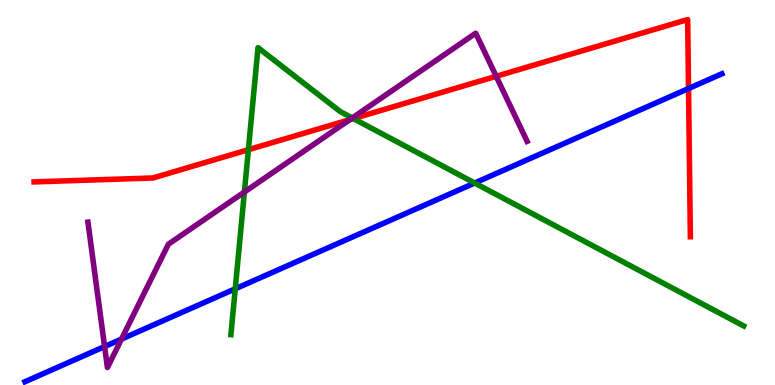[{'lines': ['blue', 'red'], 'intersections': [{'x': 8.88, 'y': 7.7}]}, {'lines': ['green', 'red'], 'intersections': [{'x': 3.2, 'y': 6.11}, {'x': 4.56, 'y': 6.92}]}, {'lines': ['purple', 'red'], 'intersections': [{'x': 4.51, 'y': 6.89}, {'x': 6.4, 'y': 8.02}]}, {'lines': ['blue', 'green'], 'intersections': [{'x': 3.04, 'y': 2.5}, {'x': 6.12, 'y': 5.25}]}, {'lines': ['blue', 'purple'], 'intersections': [{'x': 1.35, 'y': 0.999}, {'x': 1.57, 'y': 1.19}]}, {'lines': ['green', 'purple'], 'intersections': [{'x': 3.15, 'y': 5.01}, {'x': 4.54, 'y': 6.94}]}]